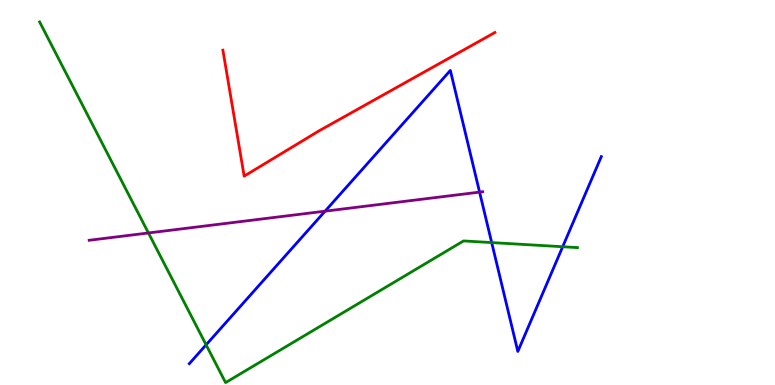[{'lines': ['blue', 'red'], 'intersections': []}, {'lines': ['green', 'red'], 'intersections': []}, {'lines': ['purple', 'red'], 'intersections': []}, {'lines': ['blue', 'green'], 'intersections': [{'x': 2.66, 'y': 1.04}, {'x': 6.34, 'y': 3.7}, {'x': 7.26, 'y': 3.59}]}, {'lines': ['blue', 'purple'], 'intersections': [{'x': 4.19, 'y': 4.52}, {'x': 6.19, 'y': 5.01}]}, {'lines': ['green', 'purple'], 'intersections': [{'x': 1.92, 'y': 3.95}]}]